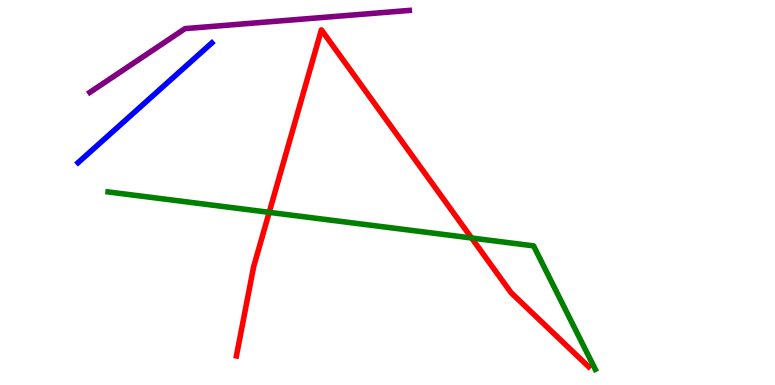[{'lines': ['blue', 'red'], 'intersections': []}, {'lines': ['green', 'red'], 'intersections': [{'x': 3.47, 'y': 4.48}, {'x': 6.09, 'y': 3.82}]}, {'lines': ['purple', 'red'], 'intersections': []}, {'lines': ['blue', 'green'], 'intersections': []}, {'lines': ['blue', 'purple'], 'intersections': []}, {'lines': ['green', 'purple'], 'intersections': []}]